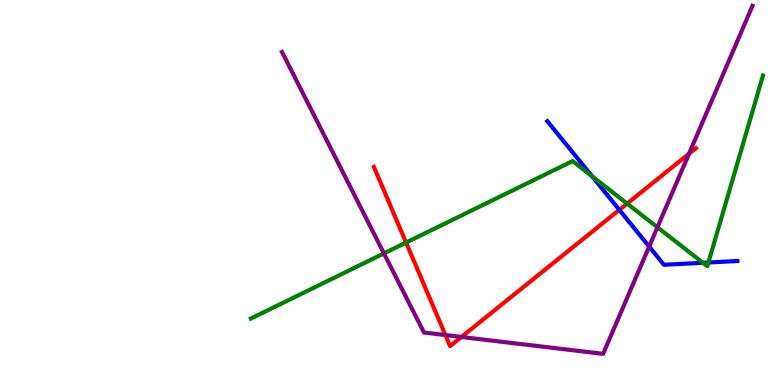[{'lines': ['blue', 'red'], 'intersections': [{'x': 7.99, 'y': 4.55}]}, {'lines': ['green', 'red'], 'intersections': [{'x': 5.24, 'y': 3.7}, {'x': 8.09, 'y': 4.71}]}, {'lines': ['purple', 'red'], 'intersections': [{'x': 5.75, 'y': 1.3}, {'x': 5.95, 'y': 1.25}, {'x': 8.89, 'y': 6.01}]}, {'lines': ['blue', 'green'], 'intersections': [{'x': 7.64, 'y': 5.42}, {'x': 9.07, 'y': 3.17}, {'x': 9.14, 'y': 3.18}]}, {'lines': ['blue', 'purple'], 'intersections': [{'x': 8.38, 'y': 3.6}]}, {'lines': ['green', 'purple'], 'intersections': [{'x': 4.95, 'y': 3.42}, {'x': 8.48, 'y': 4.1}]}]